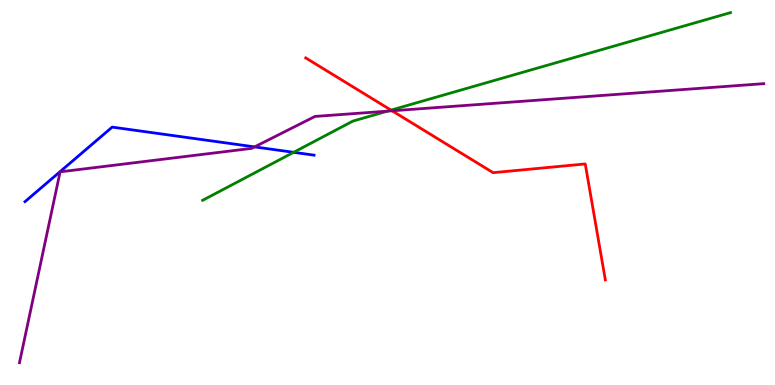[{'lines': ['blue', 'red'], 'intersections': []}, {'lines': ['green', 'red'], 'intersections': [{'x': 5.05, 'y': 7.14}]}, {'lines': ['purple', 'red'], 'intersections': [{'x': 5.06, 'y': 7.12}]}, {'lines': ['blue', 'green'], 'intersections': [{'x': 3.79, 'y': 6.04}]}, {'lines': ['blue', 'purple'], 'intersections': [{'x': 3.29, 'y': 6.18}]}, {'lines': ['green', 'purple'], 'intersections': [{'x': 5.0, 'y': 7.11}]}]